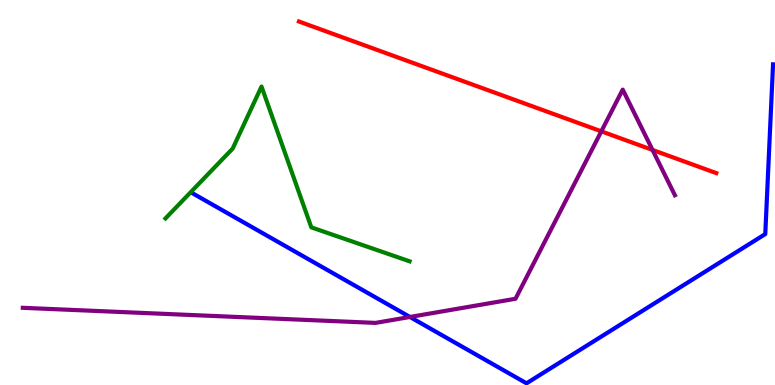[{'lines': ['blue', 'red'], 'intersections': []}, {'lines': ['green', 'red'], 'intersections': []}, {'lines': ['purple', 'red'], 'intersections': [{'x': 7.76, 'y': 6.59}, {'x': 8.42, 'y': 6.11}]}, {'lines': ['blue', 'green'], 'intersections': []}, {'lines': ['blue', 'purple'], 'intersections': [{'x': 5.29, 'y': 1.77}]}, {'lines': ['green', 'purple'], 'intersections': []}]